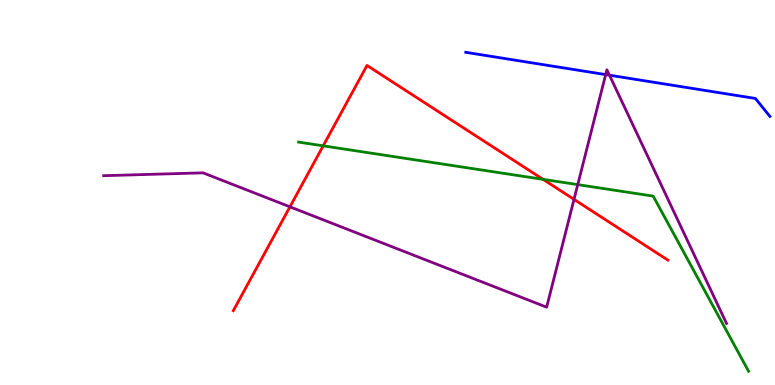[{'lines': ['blue', 'red'], 'intersections': []}, {'lines': ['green', 'red'], 'intersections': [{'x': 4.17, 'y': 6.21}, {'x': 7.01, 'y': 5.34}]}, {'lines': ['purple', 'red'], 'intersections': [{'x': 3.74, 'y': 4.63}, {'x': 7.41, 'y': 4.82}]}, {'lines': ['blue', 'green'], 'intersections': []}, {'lines': ['blue', 'purple'], 'intersections': [{'x': 7.82, 'y': 8.06}, {'x': 7.86, 'y': 8.05}]}, {'lines': ['green', 'purple'], 'intersections': [{'x': 7.45, 'y': 5.2}]}]